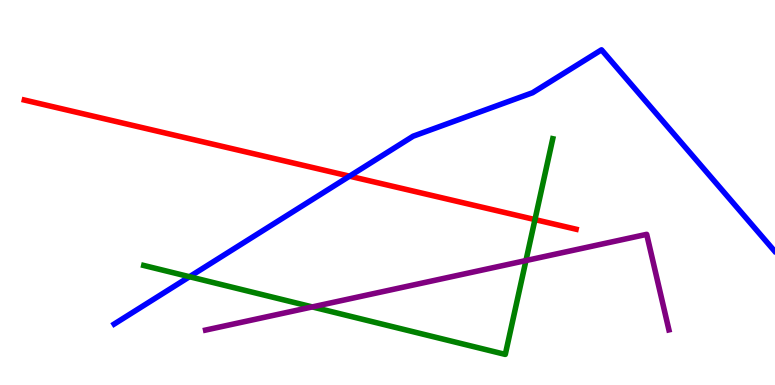[{'lines': ['blue', 'red'], 'intersections': [{'x': 4.51, 'y': 5.42}]}, {'lines': ['green', 'red'], 'intersections': [{'x': 6.9, 'y': 4.3}]}, {'lines': ['purple', 'red'], 'intersections': []}, {'lines': ['blue', 'green'], 'intersections': [{'x': 2.45, 'y': 2.81}]}, {'lines': ['blue', 'purple'], 'intersections': []}, {'lines': ['green', 'purple'], 'intersections': [{'x': 4.03, 'y': 2.03}, {'x': 6.79, 'y': 3.23}]}]